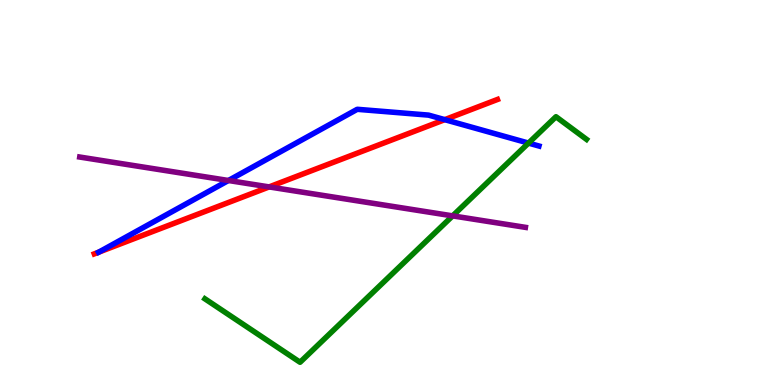[{'lines': ['blue', 'red'], 'intersections': [{'x': 1.27, 'y': 3.45}, {'x': 5.74, 'y': 6.89}]}, {'lines': ['green', 'red'], 'intersections': []}, {'lines': ['purple', 'red'], 'intersections': [{'x': 3.47, 'y': 5.14}]}, {'lines': ['blue', 'green'], 'intersections': [{'x': 6.82, 'y': 6.28}]}, {'lines': ['blue', 'purple'], 'intersections': [{'x': 2.95, 'y': 5.31}]}, {'lines': ['green', 'purple'], 'intersections': [{'x': 5.84, 'y': 4.39}]}]